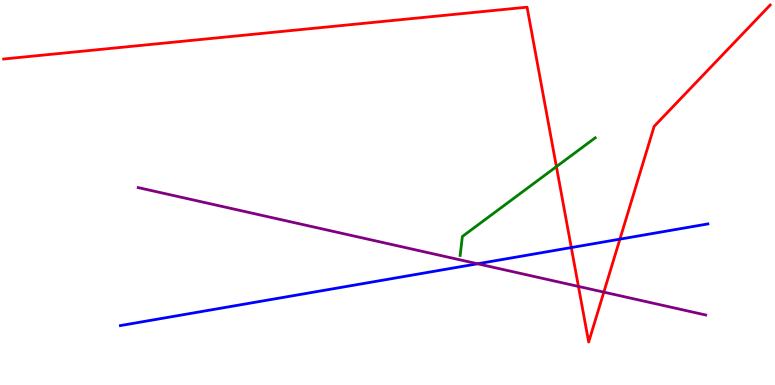[{'lines': ['blue', 'red'], 'intersections': [{'x': 7.37, 'y': 3.57}, {'x': 8.0, 'y': 3.79}]}, {'lines': ['green', 'red'], 'intersections': [{'x': 7.18, 'y': 5.67}]}, {'lines': ['purple', 'red'], 'intersections': [{'x': 7.46, 'y': 2.56}, {'x': 7.79, 'y': 2.41}]}, {'lines': ['blue', 'green'], 'intersections': []}, {'lines': ['blue', 'purple'], 'intersections': [{'x': 6.16, 'y': 3.15}]}, {'lines': ['green', 'purple'], 'intersections': []}]